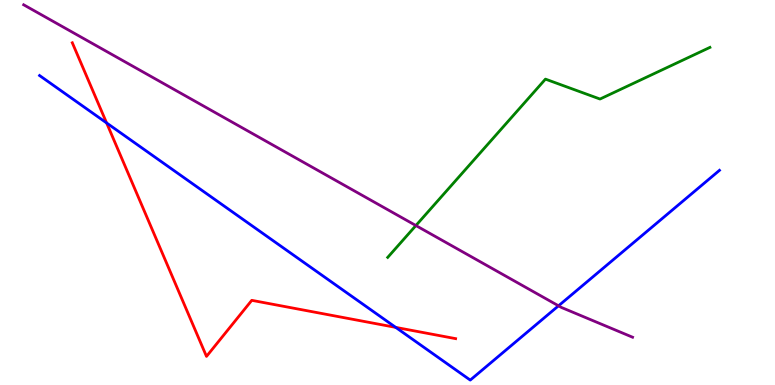[{'lines': ['blue', 'red'], 'intersections': [{'x': 1.38, 'y': 6.81}, {'x': 5.11, 'y': 1.5}]}, {'lines': ['green', 'red'], 'intersections': []}, {'lines': ['purple', 'red'], 'intersections': []}, {'lines': ['blue', 'green'], 'intersections': []}, {'lines': ['blue', 'purple'], 'intersections': [{'x': 7.21, 'y': 2.06}]}, {'lines': ['green', 'purple'], 'intersections': [{'x': 5.37, 'y': 4.14}]}]